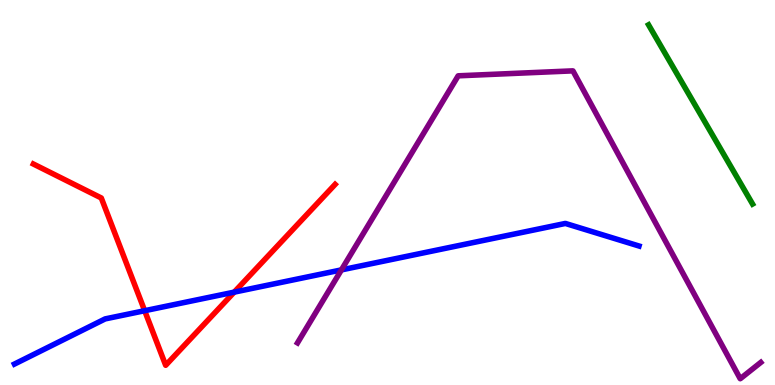[{'lines': ['blue', 'red'], 'intersections': [{'x': 1.87, 'y': 1.93}, {'x': 3.02, 'y': 2.41}]}, {'lines': ['green', 'red'], 'intersections': []}, {'lines': ['purple', 'red'], 'intersections': []}, {'lines': ['blue', 'green'], 'intersections': []}, {'lines': ['blue', 'purple'], 'intersections': [{'x': 4.41, 'y': 2.99}]}, {'lines': ['green', 'purple'], 'intersections': []}]